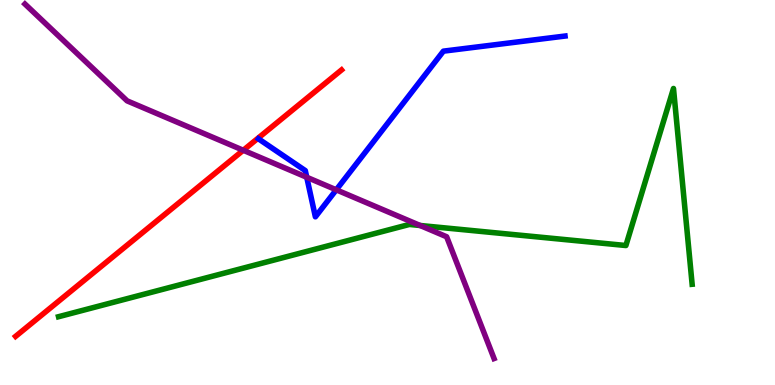[{'lines': ['blue', 'red'], 'intersections': []}, {'lines': ['green', 'red'], 'intersections': []}, {'lines': ['purple', 'red'], 'intersections': [{'x': 3.14, 'y': 6.1}]}, {'lines': ['blue', 'green'], 'intersections': []}, {'lines': ['blue', 'purple'], 'intersections': [{'x': 3.96, 'y': 5.4}, {'x': 4.34, 'y': 5.07}]}, {'lines': ['green', 'purple'], 'intersections': [{'x': 5.42, 'y': 4.14}]}]